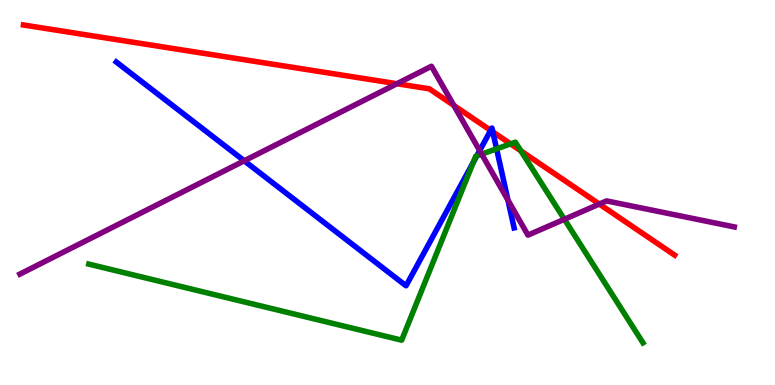[{'lines': ['blue', 'red'], 'intersections': [{'x': 6.33, 'y': 6.61}, {'x': 6.36, 'y': 6.58}]}, {'lines': ['green', 'red'], 'intersections': [{'x': 6.59, 'y': 6.26}, {'x': 6.72, 'y': 6.08}]}, {'lines': ['purple', 'red'], 'intersections': [{'x': 5.12, 'y': 7.83}, {'x': 5.86, 'y': 7.26}, {'x': 7.73, 'y': 4.7}]}, {'lines': ['blue', 'green'], 'intersections': [{'x': 6.11, 'y': 5.78}, {'x': 6.15, 'y': 5.95}, {'x': 6.41, 'y': 6.13}]}, {'lines': ['blue', 'purple'], 'intersections': [{'x': 3.15, 'y': 5.82}, {'x': 6.19, 'y': 6.09}, {'x': 6.55, 'y': 4.8}]}, {'lines': ['green', 'purple'], 'intersections': [{'x': 6.22, 'y': 6.0}, {'x': 7.28, 'y': 4.3}]}]